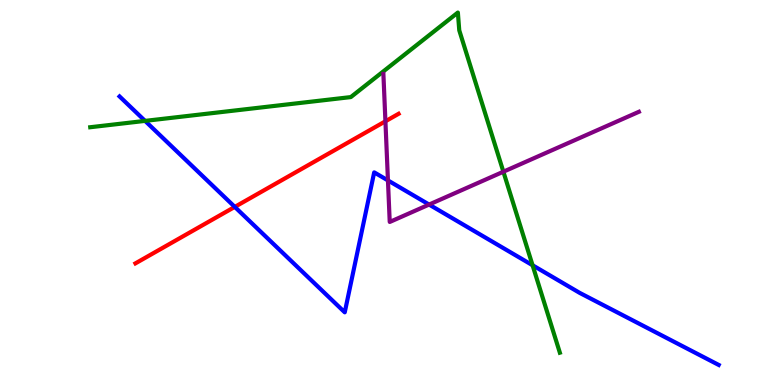[{'lines': ['blue', 'red'], 'intersections': [{'x': 3.03, 'y': 4.63}]}, {'lines': ['green', 'red'], 'intersections': []}, {'lines': ['purple', 'red'], 'intersections': [{'x': 4.97, 'y': 6.85}]}, {'lines': ['blue', 'green'], 'intersections': [{'x': 1.87, 'y': 6.86}, {'x': 6.87, 'y': 3.11}]}, {'lines': ['blue', 'purple'], 'intersections': [{'x': 5.01, 'y': 5.31}, {'x': 5.54, 'y': 4.69}]}, {'lines': ['green', 'purple'], 'intersections': [{'x': 6.5, 'y': 5.54}]}]